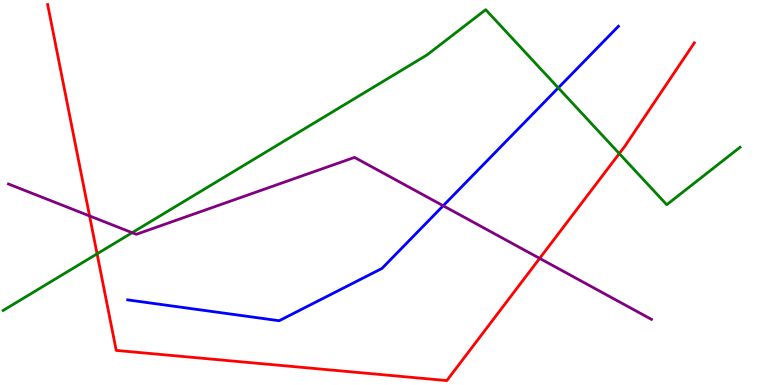[{'lines': ['blue', 'red'], 'intersections': []}, {'lines': ['green', 'red'], 'intersections': [{'x': 1.25, 'y': 3.41}, {'x': 7.99, 'y': 6.01}]}, {'lines': ['purple', 'red'], 'intersections': [{'x': 1.16, 'y': 4.39}, {'x': 6.96, 'y': 3.29}]}, {'lines': ['blue', 'green'], 'intersections': [{'x': 7.2, 'y': 7.72}]}, {'lines': ['blue', 'purple'], 'intersections': [{'x': 5.72, 'y': 4.66}]}, {'lines': ['green', 'purple'], 'intersections': [{'x': 1.71, 'y': 3.96}]}]